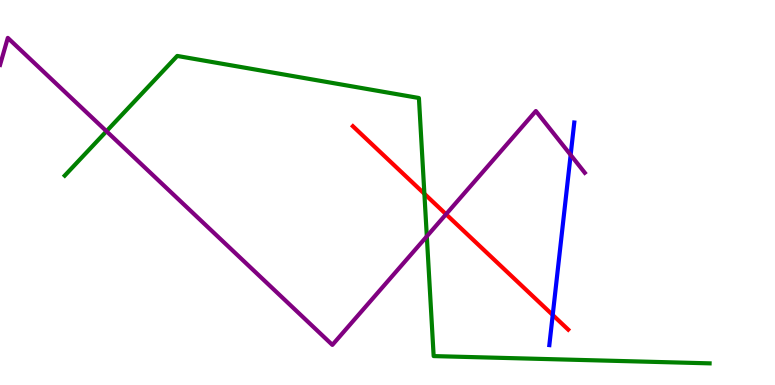[{'lines': ['blue', 'red'], 'intersections': [{'x': 7.13, 'y': 1.82}]}, {'lines': ['green', 'red'], 'intersections': [{'x': 5.48, 'y': 4.97}]}, {'lines': ['purple', 'red'], 'intersections': [{'x': 5.76, 'y': 4.44}]}, {'lines': ['blue', 'green'], 'intersections': []}, {'lines': ['blue', 'purple'], 'intersections': [{'x': 7.36, 'y': 5.98}]}, {'lines': ['green', 'purple'], 'intersections': [{'x': 1.37, 'y': 6.59}, {'x': 5.51, 'y': 3.86}]}]